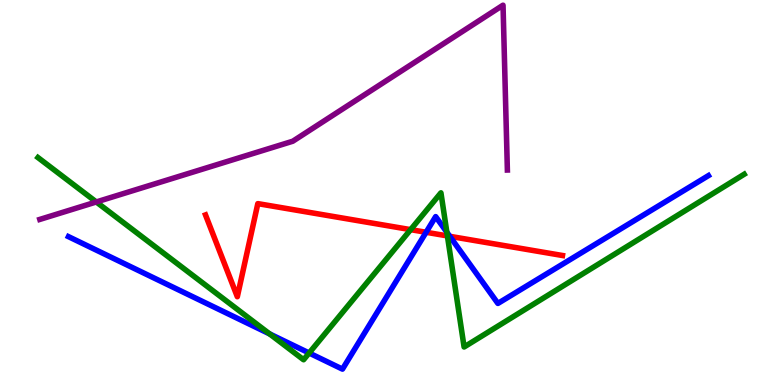[{'lines': ['blue', 'red'], 'intersections': [{'x': 5.5, 'y': 3.97}, {'x': 5.8, 'y': 3.86}]}, {'lines': ['green', 'red'], 'intersections': [{'x': 5.3, 'y': 4.04}, {'x': 5.77, 'y': 3.87}]}, {'lines': ['purple', 'red'], 'intersections': []}, {'lines': ['blue', 'green'], 'intersections': [{'x': 3.48, 'y': 1.33}, {'x': 3.99, 'y': 0.831}, {'x': 5.77, 'y': 3.97}]}, {'lines': ['blue', 'purple'], 'intersections': []}, {'lines': ['green', 'purple'], 'intersections': [{'x': 1.24, 'y': 4.75}]}]